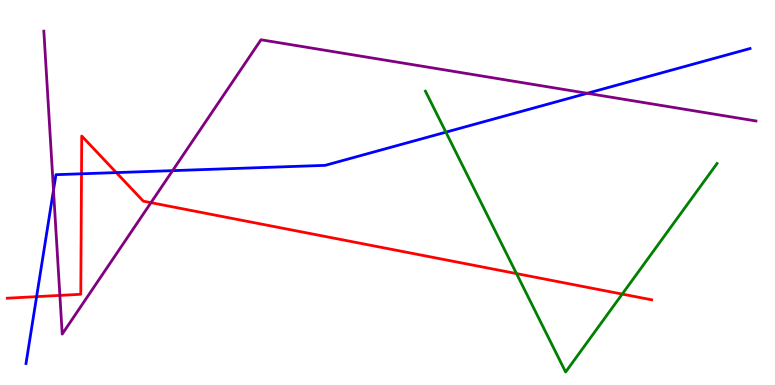[{'lines': ['blue', 'red'], 'intersections': [{'x': 0.472, 'y': 2.29}, {'x': 1.05, 'y': 5.49}, {'x': 1.5, 'y': 5.52}]}, {'lines': ['green', 'red'], 'intersections': [{'x': 6.66, 'y': 2.89}, {'x': 8.03, 'y': 2.36}]}, {'lines': ['purple', 'red'], 'intersections': [{'x': 0.773, 'y': 2.33}, {'x': 1.95, 'y': 4.74}]}, {'lines': ['blue', 'green'], 'intersections': [{'x': 5.75, 'y': 6.57}]}, {'lines': ['blue', 'purple'], 'intersections': [{'x': 0.69, 'y': 5.06}, {'x': 2.23, 'y': 5.57}, {'x': 7.58, 'y': 7.58}]}, {'lines': ['green', 'purple'], 'intersections': []}]